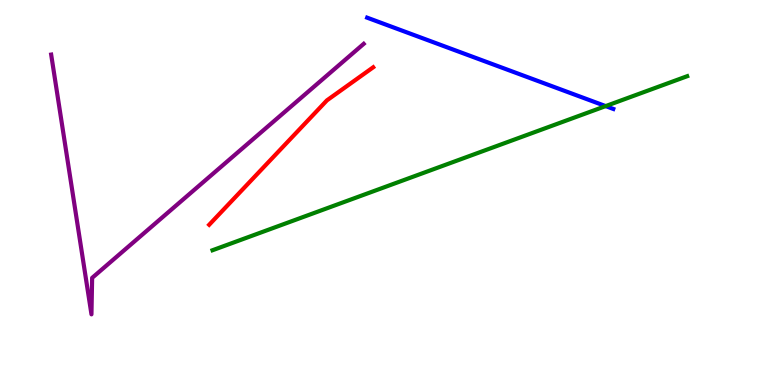[{'lines': ['blue', 'red'], 'intersections': []}, {'lines': ['green', 'red'], 'intersections': []}, {'lines': ['purple', 'red'], 'intersections': []}, {'lines': ['blue', 'green'], 'intersections': [{'x': 7.81, 'y': 7.24}]}, {'lines': ['blue', 'purple'], 'intersections': []}, {'lines': ['green', 'purple'], 'intersections': []}]